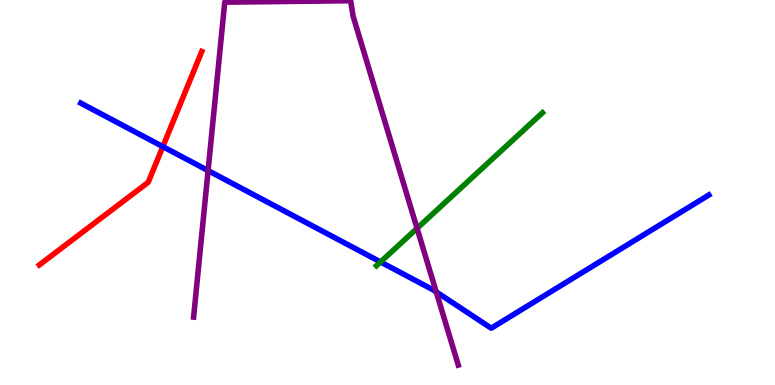[{'lines': ['blue', 'red'], 'intersections': [{'x': 2.1, 'y': 6.19}]}, {'lines': ['green', 'red'], 'intersections': []}, {'lines': ['purple', 'red'], 'intersections': []}, {'lines': ['blue', 'green'], 'intersections': [{'x': 4.91, 'y': 3.2}]}, {'lines': ['blue', 'purple'], 'intersections': [{'x': 2.69, 'y': 5.57}, {'x': 5.63, 'y': 2.42}]}, {'lines': ['green', 'purple'], 'intersections': [{'x': 5.38, 'y': 4.07}]}]